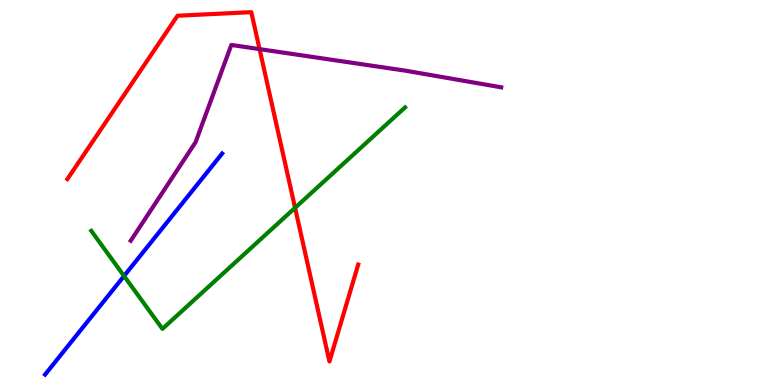[{'lines': ['blue', 'red'], 'intersections': []}, {'lines': ['green', 'red'], 'intersections': [{'x': 3.81, 'y': 4.6}]}, {'lines': ['purple', 'red'], 'intersections': [{'x': 3.35, 'y': 8.72}]}, {'lines': ['blue', 'green'], 'intersections': [{'x': 1.6, 'y': 2.83}]}, {'lines': ['blue', 'purple'], 'intersections': []}, {'lines': ['green', 'purple'], 'intersections': []}]